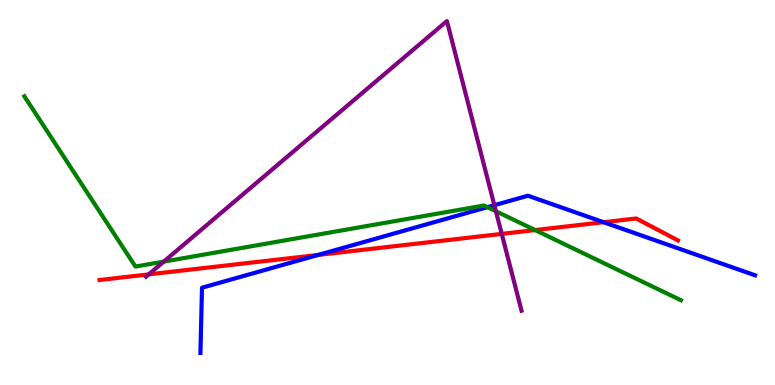[{'lines': ['blue', 'red'], 'intersections': [{'x': 4.1, 'y': 3.38}, {'x': 7.79, 'y': 4.23}]}, {'lines': ['green', 'red'], 'intersections': [{'x': 6.9, 'y': 4.02}]}, {'lines': ['purple', 'red'], 'intersections': [{'x': 1.92, 'y': 2.87}, {'x': 6.47, 'y': 3.92}]}, {'lines': ['blue', 'green'], 'intersections': [{'x': 6.29, 'y': 4.62}]}, {'lines': ['blue', 'purple'], 'intersections': [{'x': 6.38, 'y': 4.67}]}, {'lines': ['green', 'purple'], 'intersections': [{'x': 2.11, 'y': 3.21}, {'x': 6.4, 'y': 4.51}]}]